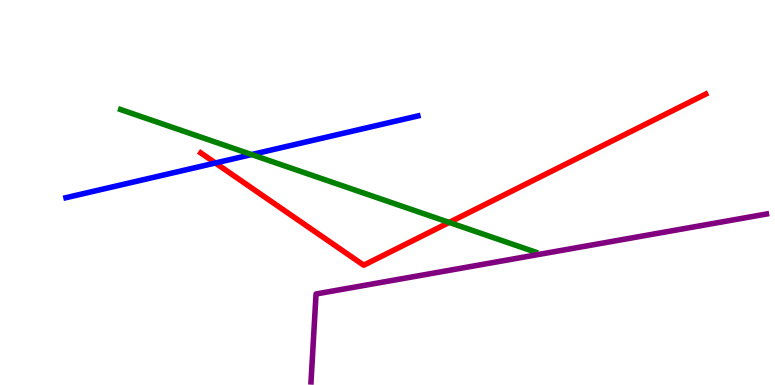[{'lines': ['blue', 'red'], 'intersections': [{'x': 2.78, 'y': 5.77}]}, {'lines': ['green', 'red'], 'intersections': [{'x': 5.8, 'y': 4.22}]}, {'lines': ['purple', 'red'], 'intersections': []}, {'lines': ['blue', 'green'], 'intersections': [{'x': 3.25, 'y': 5.99}]}, {'lines': ['blue', 'purple'], 'intersections': []}, {'lines': ['green', 'purple'], 'intersections': []}]